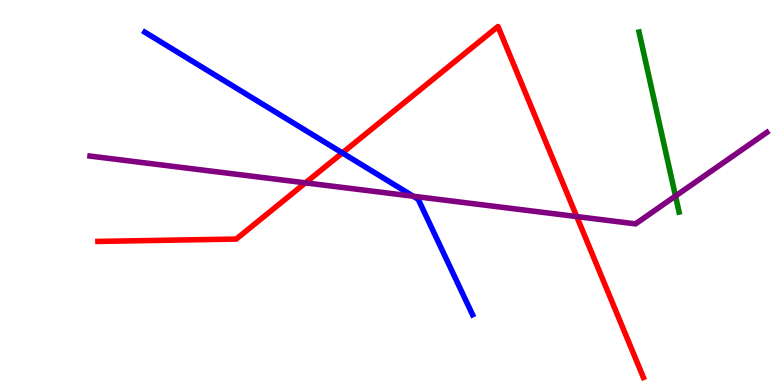[{'lines': ['blue', 'red'], 'intersections': [{'x': 4.42, 'y': 6.03}]}, {'lines': ['green', 'red'], 'intersections': []}, {'lines': ['purple', 'red'], 'intersections': [{'x': 3.94, 'y': 5.25}, {'x': 7.44, 'y': 4.38}]}, {'lines': ['blue', 'green'], 'intersections': []}, {'lines': ['blue', 'purple'], 'intersections': [{'x': 5.33, 'y': 4.9}]}, {'lines': ['green', 'purple'], 'intersections': [{'x': 8.72, 'y': 4.91}]}]